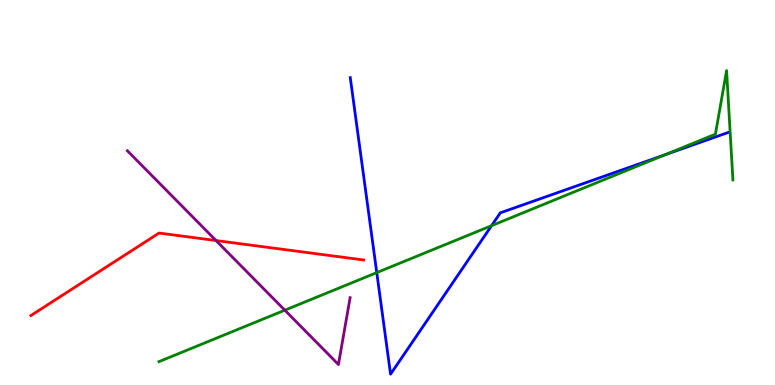[{'lines': ['blue', 'red'], 'intersections': []}, {'lines': ['green', 'red'], 'intersections': []}, {'lines': ['purple', 'red'], 'intersections': [{'x': 2.79, 'y': 3.75}]}, {'lines': ['blue', 'green'], 'intersections': [{'x': 4.86, 'y': 2.92}, {'x': 6.34, 'y': 4.14}, {'x': 8.58, 'y': 5.98}]}, {'lines': ['blue', 'purple'], 'intersections': []}, {'lines': ['green', 'purple'], 'intersections': [{'x': 3.68, 'y': 1.94}]}]